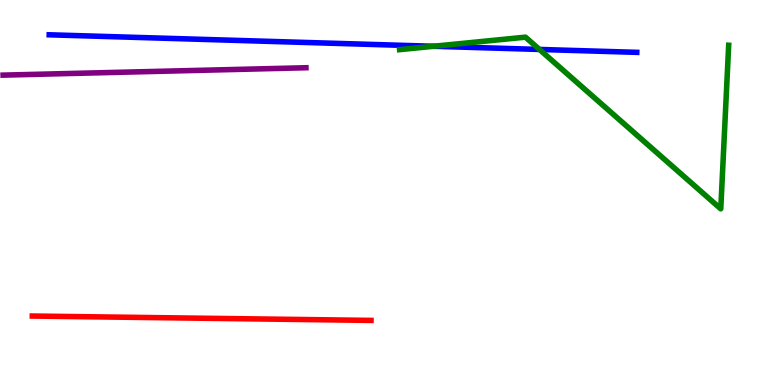[{'lines': ['blue', 'red'], 'intersections': []}, {'lines': ['green', 'red'], 'intersections': []}, {'lines': ['purple', 'red'], 'intersections': []}, {'lines': ['blue', 'green'], 'intersections': [{'x': 5.59, 'y': 8.8}, {'x': 6.96, 'y': 8.72}]}, {'lines': ['blue', 'purple'], 'intersections': []}, {'lines': ['green', 'purple'], 'intersections': []}]